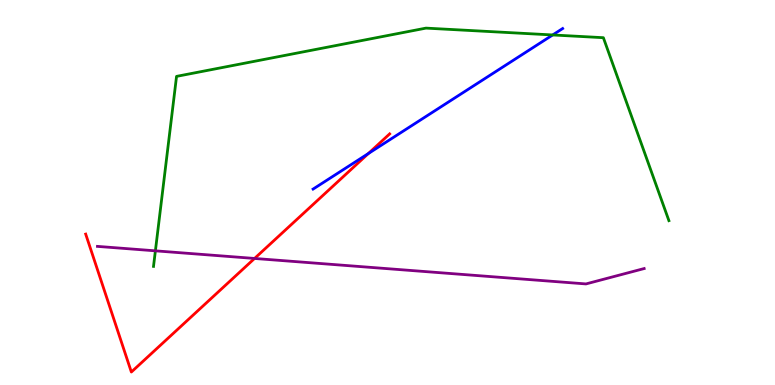[{'lines': ['blue', 'red'], 'intersections': [{'x': 4.75, 'y': 6.01}]}, {'lines': ['green', 'red'], 'intersections': []}, {'lines': ['purple', 'red'], 'intersections': [{'x': 3.28, 'y': 3.29}]}, {'lines': ['blue', 'green'], 'intersections': [{'x': 7.13, 'y': 9.09}]}, {'lines': ['blue', 'purple'], 'intersections': []}, {'lines': ['green', 'purple'], 'intersections': [{'x': 2.01, 'y': 3.48}]}]